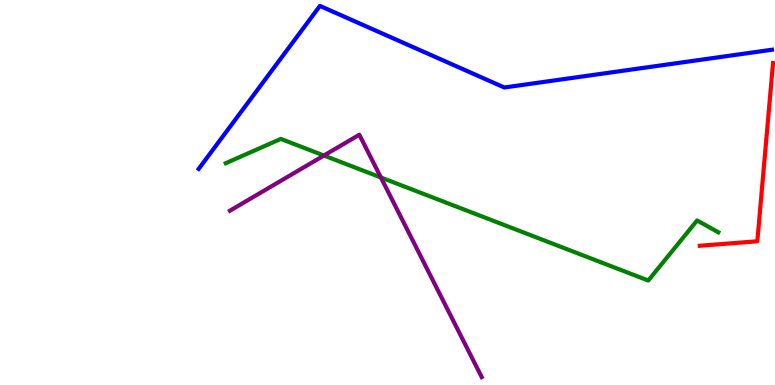[{'lines': ['blue', 'red'], 'intersections': []}, {'lines': ['green', 'red'], 'intersections': []}, {'lines': ['purple', 'red'], 'intersections': []}, {'lines': ['blue', 'green'], 'intersections': []}, {'lines': ['blue', 'purple'], 'intersections': []}, {'lines': ['green', 'purple'], 'intersections': [{'x': 4.18, 'y': 5.96}, {'x': 4.91, 'y': 5.39}]}]